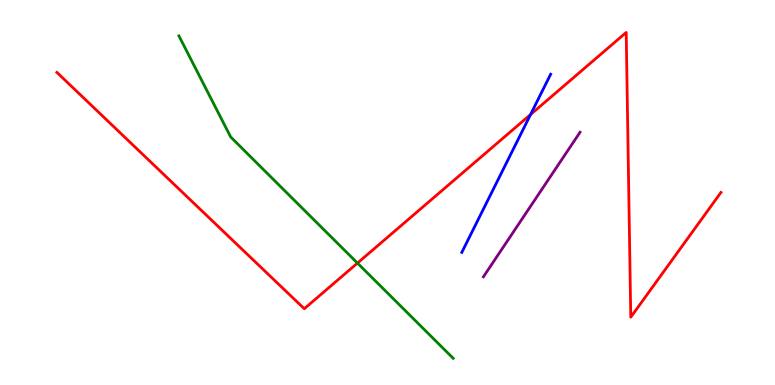[{'lines': ['blue', 'red'], 'intersections': [{'x': 6.85, 'y': 7.02}]}, {'lines': ['green', 'red'], 'intersections': [{'x': 4.61, 'y': 3.17}]}, {'lines': ['purple', 'red'], 'intersections': []}, {'lines': ['blue', 'green'], 'intersections': []}, {'lines': ['blue', 'purple'], 'intersections': []}, {'lines': ['green', 'purple'], 'intersections': []}]